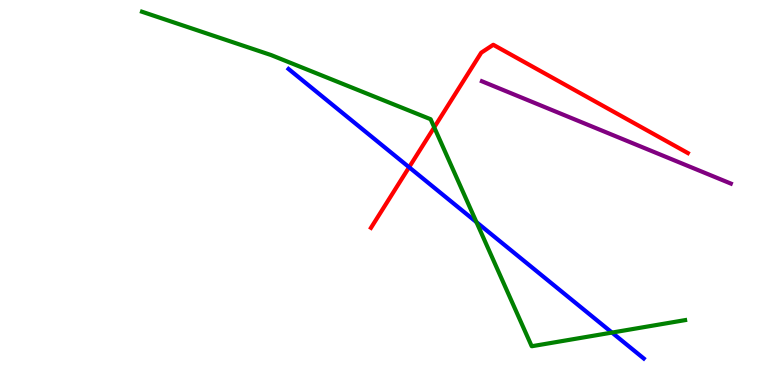[{'lines': ['blue', 'red'], 'intersections': [{'x': 5.28, 'y': 5.66}]}, {'lines': ['green', 'red'], 'intersections': [{'x': 5.6, 'y': 6.69}]}, {'lines': ['purple', 'red'], 'intersections': []}, {'lines': ['blue', 'green'], 'intersections': [{'x': 6.15, 'y': 4.23}, {'x': 7.9, 'y': 1.36}]}, {'lines': ['blue', 'purple'], 'intersections': []}, {'lines': ['green', 'purple'], 'intersections': []}]